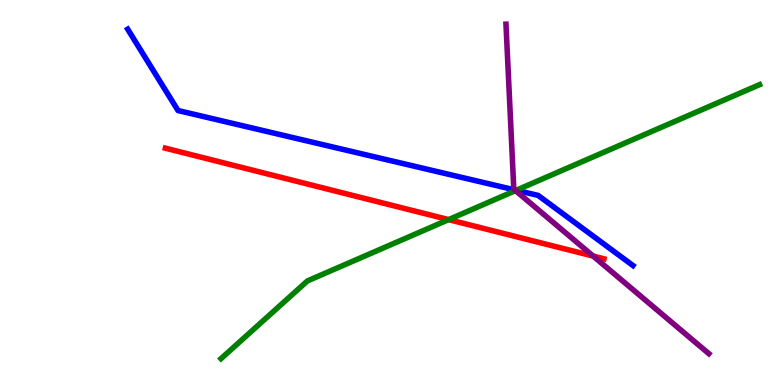[{'lines': ['blue', 'red'], 'intersections': []}, {'lines': ['green', 'red'], 'intersections': [{'x': 5.79, 'y': 4.3}]}, {'lines': ['purple', 'red'], 'intersections': [{'x': 7.65, 'y': 3.35}]}, {'lines': ['blue', 'green'], 'intersections': [{'x': 6.66, 'y': 5.06}]}, {'lines': ['blue', 'purple'], 'intersections': [{'x': 6.64, 'y': 5.07}]}, {'lines': ['green', 'purple'], 'intersections': [{'x': 6.65, 'y': 5.05}]}]